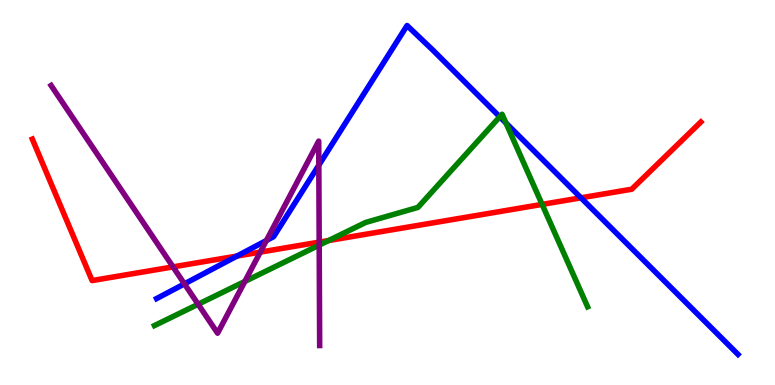[{'lines': ['blue', 'red'], 'intersections': [{'x': 3.06, 'y': 3.35}, {'x': 7.5, 'y': 4.86}]}, {'lines': ['green', 'red'], 'intersections': [{'x': 4.24, 'y': 3.75}, {'x': 7.0, 'y': 4.69}]}, {'lines': ['purple', 'red'], 'intersections': [{'x': 2.23, 'y': 3.07}, {'x': 3.36, 'y': 3.45}, {'x': 4.12, 'y': 3.71}]}, {'lines': ['blue', 'green'], 'intersections': [{'x': 6.45, 'y': 6.97}, {'x': 6.53, 'y': 6.8}]}, {'lines': ['blue', 'purple'], 'intersections': [{'x': 2.38, 'y': 2.63}, {'x': 3.44, 'y': 3.75}, {'x': 4.11, 'y': 5.71}]}, {'lines': ['green', 'purple'], 'intersections': [{'x': 2.56, 'y': 2.1}, {'x': 3.16, 'y': 2.69}, {'x': 4.12, 'y': 3.63}]}]